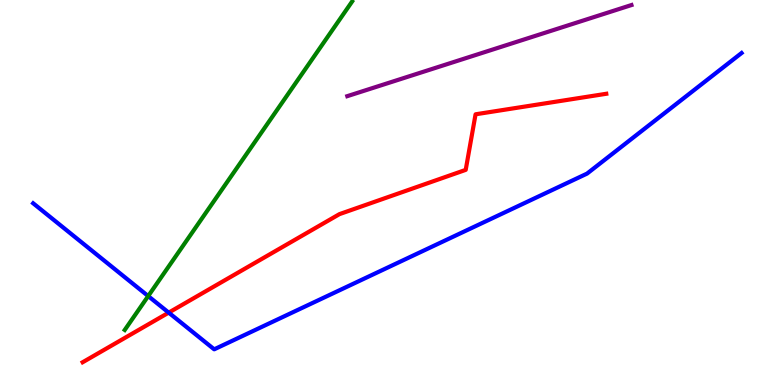[{'lines': ['blue', 'red'], 'intersections': [{'x': 2.18, 'y': 1.88}]}, {'lines': ['green', 'red'], 'intersections': []}, {'lines': ['purple', 'red'], 'intersections': []}, {'lines': ['blue', 'green'], 'intersections': [{'x': 1.91, 'y': 2.31}]}, {'lines': ['blue', 'purple'], 'intersections': []}, {'lines': ['green', 'purple'], 'intersections': []}]